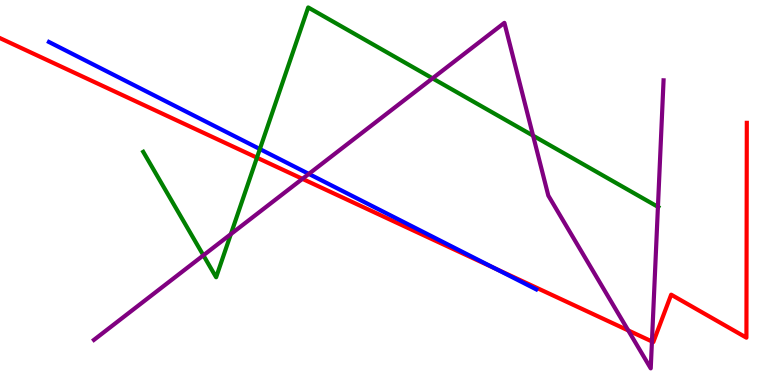[{'lines': ['blue', 'red'], 'intersections': [{'x': 6.39, 'y': 3.02}]}, {'lines': ['green', 'red'], 'intersections': [{'x': 3.32, 'y': 5.9}]}, {'lines': ['purple', 'red'], 'intersections': [{'x': 3.9, 'y': 5.35}, {'x': 8.11, 'y': 1.42}, {'x': 8.41, 'y': 1.13}]}, {'lines': ['blue', 'green'], 'intersections': [{'x': 3.35, 'y': 6.13}]}, {'lines': ['blue', 'purple'], 'intersections': [{'x': 3.98, 'y': 5.48}]}, {'lines': ['green', 'purple'], 'intersections': [{'x': 2.62, 'y': 3.37}, {'x': 2.98, 'y': 3.92}, {'x': 5.58, 'y': 7.97}, {'x': 6.88, 'y': 6.48}, {'x': 8.49, 'y': 4.63}]}]